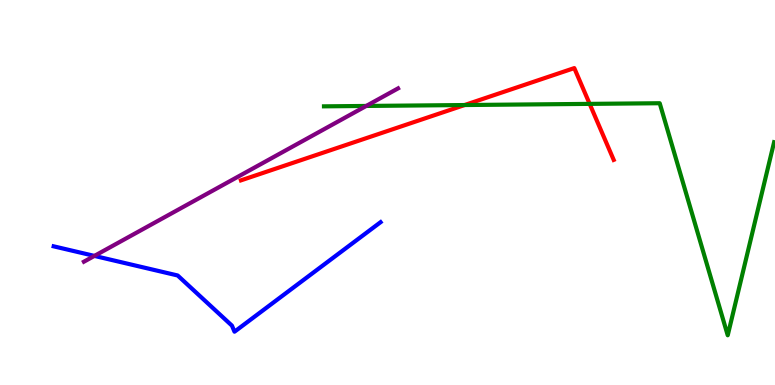[{'lines': ['blue', 'red'], 'intersections': []}, {'lines': ['green', 'red'], 'intersections': [{'x': 5.99, 'y': 7.27}, {'x': 7.61, 'y': 7.3}]}, {'lines': ['purple', 'red'], 'intersections': []}, {'lines': ['blue', 'green'], 'intersections': []}, {'lines': ['blue', 'purple'], 'intersections': [{'x': 1.22, 'y': 3.35}]}, {'lines': ['green', 'purple'], 'intersections': [{'x': 4.73, 'y': 7.25}]}]